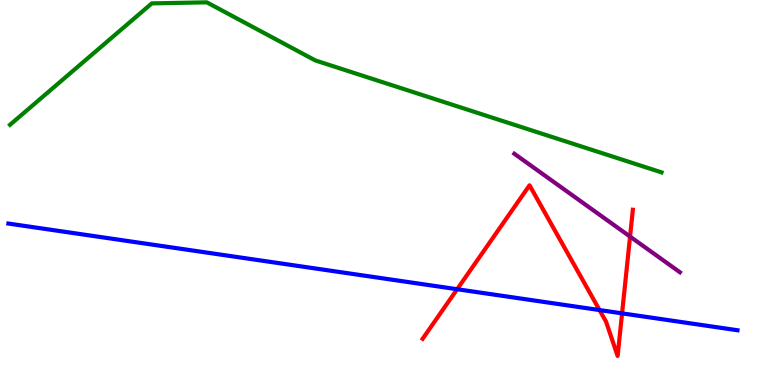[{'lines': ['blue', 'red'], 'intersections': [{'x': 5.9, 'y': 2.49}, {'x': 7.74, 'y': 1.95}, {'x': 8.03, 'y': 1.86}]}, {'lines': ['green', 'red'], 'intersections': []}, {'lines': ['purple', 'red'], 'intersections': [{'x': 8.13, 'y': 3.86}]}, {'lines': ['blue', 'green'], 'intersections': []}, {'lines': ['blue', 'purple'], 'intersections': []}, {'lines': ['green', 'purple'], 'intersections': []}]